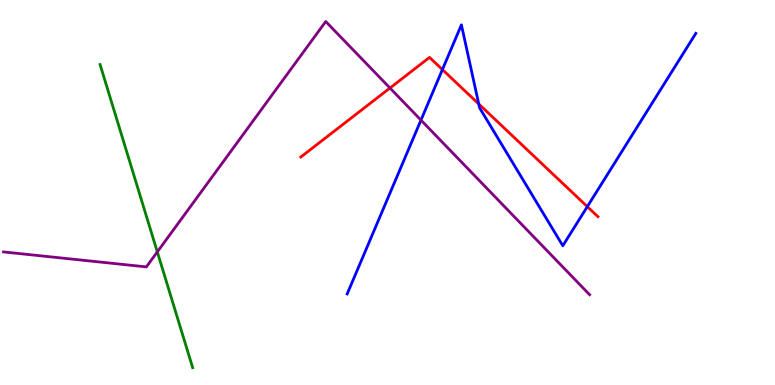[{'lines': ['blue', 'red'], 'intersections': [{'x': 5.71, 'y': 8.19}, {'x': 6.18, 'y': 7.3}, {'x': 7.58, 'y': 4.63}]}, {'lines': ['green', 'red'], 'intersections': []}, {'lines': ['purple', 'red'], 'intersections': [{'x': 5.03, 'y': 7.71}]}, {'lines': ['blue', 'green'], 'intersections': []}, {'lines': ['blue', 'purple'], 'intersections': [{'x': 5.43, 'y': 6.88}]}, {'lines': ['green', 'purple'], 'intersections': [{'x': 2.03, 'y': 3.46}]}]